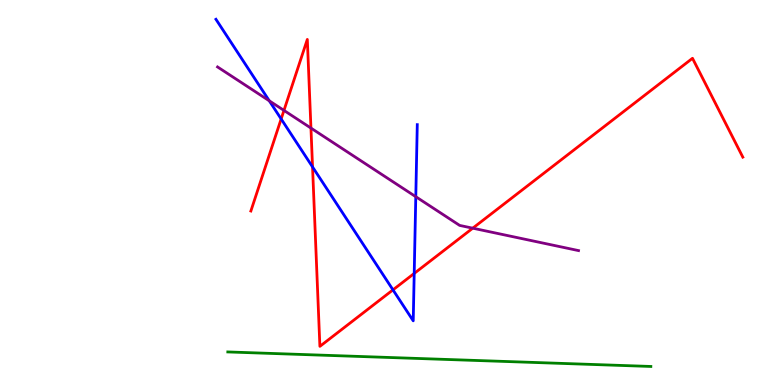[{'lines': ['blue', 'red'], 'intersections': [{'x': 3.63, 'y': 6.91}, {'x': 4.03, 'y': 5.66}, {'x': 5.07, 'y': 2.47}, {'x': 5.34, 'y': 2.9}]}, {'lines': ['green', 'red'], 'intersections': []}, {'lines': ['purple', 'red'], 'intersections': [{'x': 3.66, 'y': 7.13}, {'x': 4.01, 'y': 6.67}, {'x': 6.1, 'y': 4.07}]}, {'lines': ['blue', 'green'], 'intersections': []}, {'lines': ['blue', 'purple'], 'intersections': [{'x': 3.47, 'y': 7.38}, {'x': 5.37, 'y': 4.89}]}, {'lines': ['green', 'purple'], 'intersections': []}]